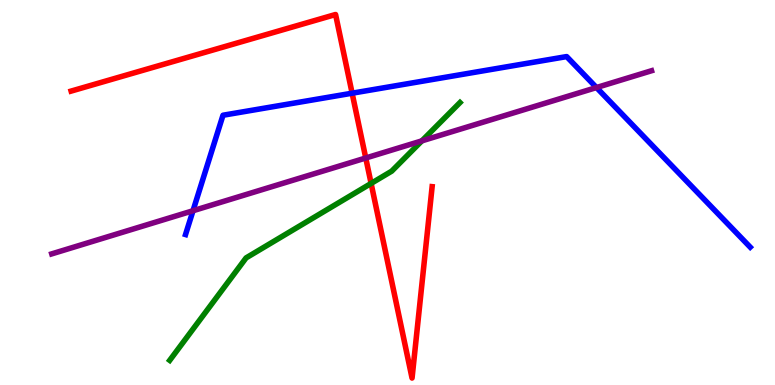[{'lines': ['blue', 'red'], 'intersections': [{'x': 4.54, 'y': 7.58}]}, {'lines': ['green', 'red'], 'intersections': [{'x': 4.79, 'y': 5.24}]}, {'lines': ['purple', 'red'], 'intersections': [{'x': 4.72, 'y': 5.9}]}, {'lines': ['blue', 'green'], 'intersections': []}, {'lines': ['blue', 'purple'], 'intersections': [{'x': 2.49, 'y': 4.53}, {'x': 7.7, 'y': 7.73}]}, {'lines': ['green', 'purple'], 'intersections': [{'x': 5.44, 'y': 6.34}]}]